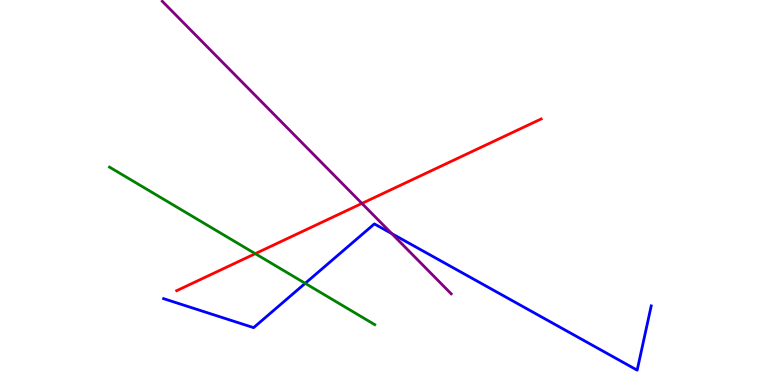[{'lines': ['blue', 'red'], 'intersections': []}, {'lines': ['green', 'red'], 'intersections': [{'x': 3.29, 'y': 3.41}]}, {'lines': ['purple', 'red'], 'intersections': [{'x': 4.67, 'y': 4.72}]}, {'lines': ['blue', 'green'], 'intersections': [{'x': 3.94, 'y': 2.64}]}, {'lines': ['blue', 'purple'], 'intersections': [{'x': 5.05, 'y': 3.93}]}, {'lines': ['green', 'purple'], 'intersections': []}]